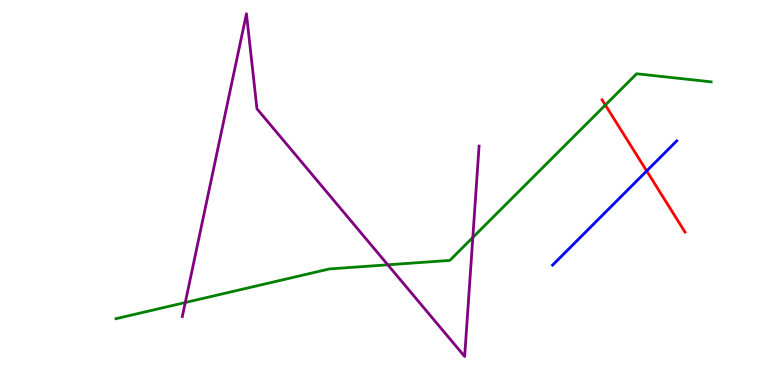[{'lines': ['blue', 'red'], 'intersections': [{'x': 8.34, 'y': 5.56}]}, {'lines': ['green', 'red'], 'intersections': [{'x': 7.81, 'y': 7.27}]}, {'lines': ['purple', 'red'], 'intersections': []}, {'lines': ['blue', 'green'], 'intersections': []}, {'lines': ['blue', 'purple'], 'intersections': []}, {'lines': ['green', 'purple'], 'intersections': [{'x': 2.39, 'y': 2.14}, {'x': 5.0, 'y': 3.12}, {'x': 6.1, 'y': 3.83}]}]